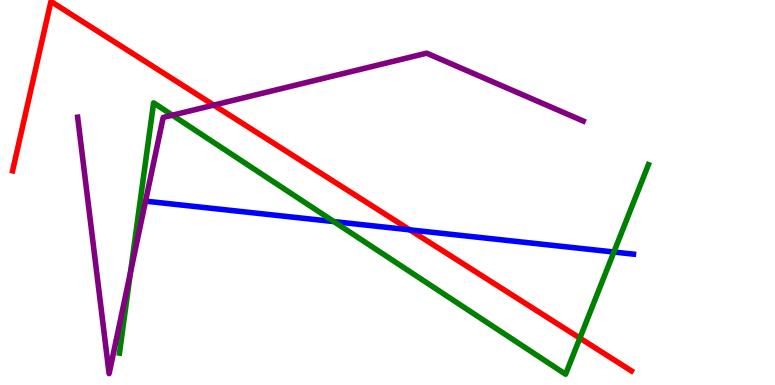[{'lines': ['blue', 'red'], 'intersections': [{'x': 5.29, 'y': 4.03}]}, {'lines': ['green', 'red'], 'intersections': [{'x': 7.48, 'y': 1.22}]}, {'lines': ['purple', 'red'], 'intersections': [{'x': 2.76, 'y': 7.27}]}, {'lines': ['blue', 'green'], 'intersections': [{'x': 4.31, 'y': 4.24}, {'x': 7.92, 'y': 3.45}]}, {'lines': ['blue', 'purple'], 'intersections': []}, {'lines': ['green', 'purple'], 'intersections': [{'x': 1.68, 'y': 2.92}, {'x': 2.22, 'y': 7.01}]}]